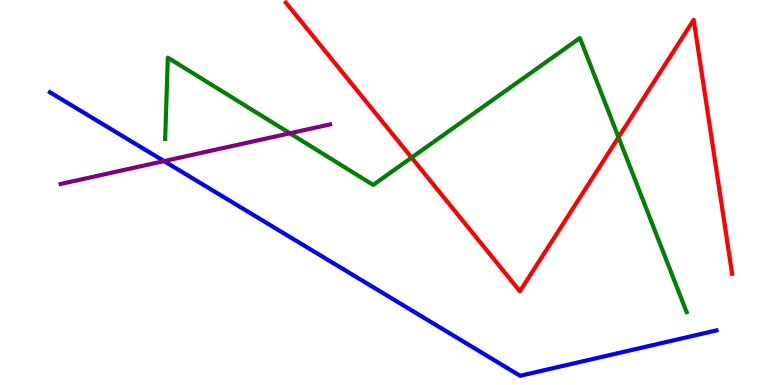[{'lines': ['blue', 'red'], 'intersections': []}, {'lines': ['green', 'red'], 'intersections': [{'x': 5.31, 'y': 5.91}, {'x': 7.98, 'y': 6.44}]}, {'lines': ['purple', 'red'], 'intersections': []}, {'lines': ['blue', 'green'], 'intersections': []}, {'lines': ['blue', 'purple'], 'intersections': [{'x': 2.12, 'y': 5.82}]}, {'lines': ['green', 'purple'], 'intersections': [{'x': 3.74, 'y': 6.54}]}]